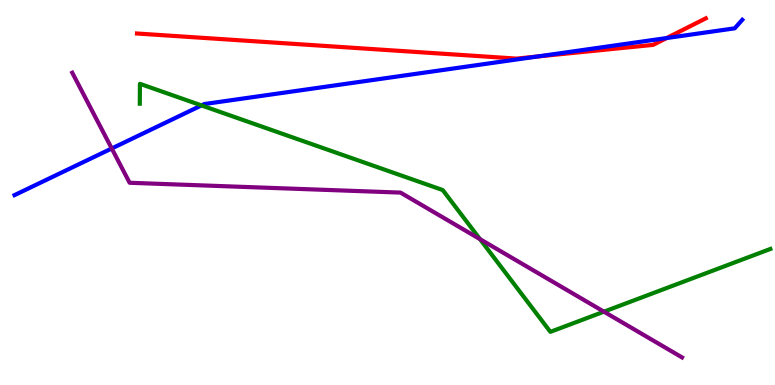[{'lines': ['blue', 'red'], 'intersections': [{'x': 6.93, 'y': 8.53}, {'x': 8.6, 'y': 9.01}]}, {'lines': ['green', 'red'], 'intersections': []}, {'lines': ['purple', 'red'], 'intersections': []}, {'lines': ['blue', 'green'], 'intersections': [{'x': 2.6, 'y': 7.26}]}, {'lines': ['blue', 'purple'], 'intersections': [{'x': 1.44, 'y': 6.14}]}, {'lines': ['green', 'purple'], 'intersections': [{'x': 6.19, 'y': 3.79}, {'x': 7.79, 'y': 1.9}]}]